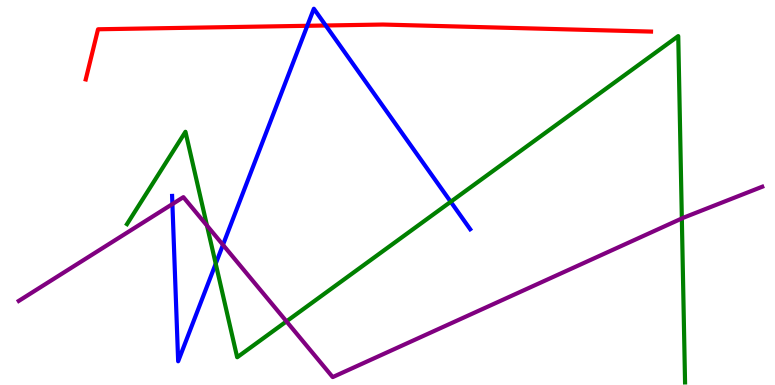[{'lines': ['blue', 'red'], 'intersections': [{'x': 3.96, 'y': 9.33}, {'x': 4.2, 'y': 9.34}]}, {'lines': ['green', 'red'], 'intersections': []}, {'lines': ['purple', 'red'], 'intersections': []}, {'lines': ['blue', 'green'], 'intersections': [{'x': 2.78, 'y': 3.15}, {'x': 5.82, 'y': 4.76}]}, {'lines': ['blue', 'purple'], 'intersections': [{'x': 2.22, 'y': 4.7}, {'x': 2.88, 'y': 3.64}]}, {'lines': ['green', 'purple'], 'intersections': [{'x': 2.67, 'y': 4.14}, {'x': 3.7, 'y': 1.65}, {'x': 8.8, 'y': 4.33}]}]